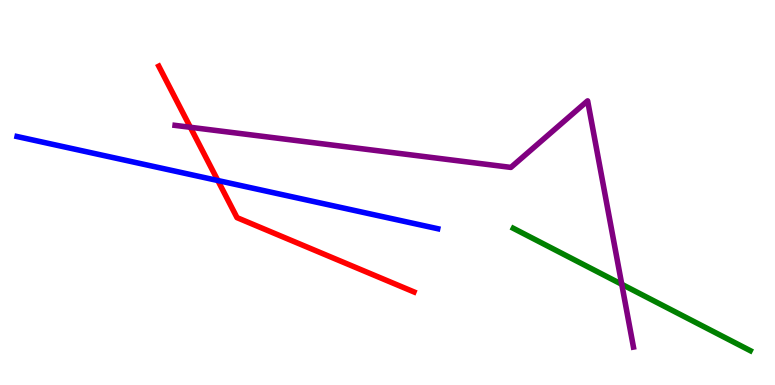[{'lines': ['blue', 'red'], 'intersections': [{'x': 2.81, 'y': 5.31}]}, {'lines': ['green', 'red'], 'intersections': []}, {'lines': ['purple', 'red'], 'intersections': [{'x': 2.46, 'y': 6.69}]}, {'lines': ['blue', 'green'], 'intersections': []}, {'lines': ['blue', 'purple'], 'intersections': []}, {'lines': ['green', 'purple'], 'intersections': [{'x': 8.02, 'y': 2.62}]}]